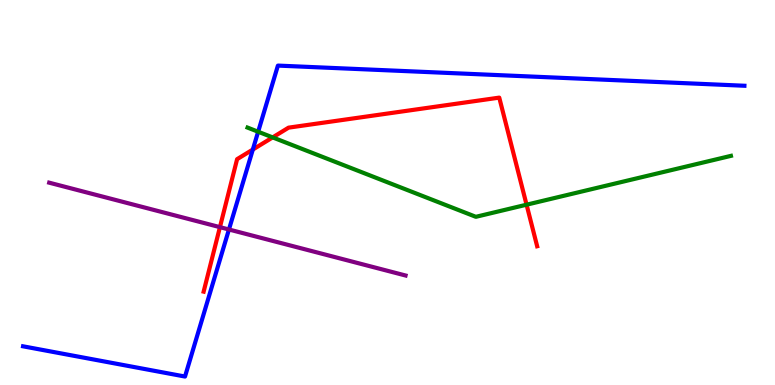[{'lines': ['blue', 'red'], 'intersections': [{'x': 3.26, 'y': 6.12}]}, {'lines': ['green', 'red'], 'intersections': [{'x': 3.52, 'y': 6.43}, {'x': 6.79, 'y': 4.68}]}, {'lines': ['purple', 'red'], 'intersections': [{'x': 2.84, 'y': 4.1}]}, {'lines': ['blue', 'green'], 'intersections': [{'x': 3.33, 'y': 6.58}]}, {'lines': ['blue', 'purple'], 'intersections': [{'x': 2.95, 'y': 4.04}]}, {'lines': ['green', 'purple'], 'intersections': []}]